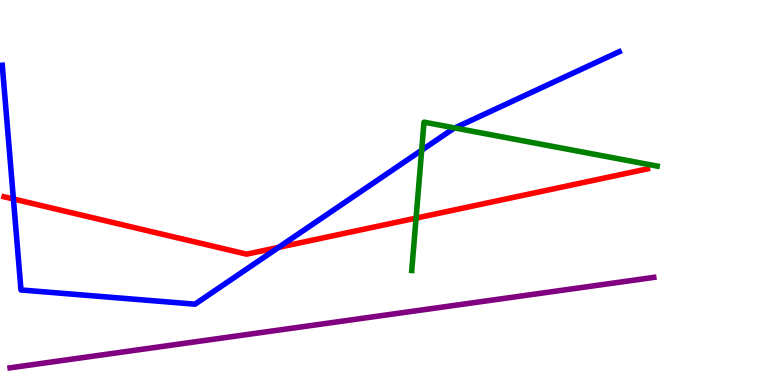[{'lines': ['blue', 'red'], 'intersections': [{'x': 0.173, 'y': 4.83}, {'x': 3.6, 'y': 3.58}]}, {'lines': ['green', 'red'], 'intersections': [{'x': 5.37, 'y': 4.33}]}, {'lines': ['purple', 'red'], 'intersections': []}, {'lines': ['blue', 'green'], 'intersections': [{'x': 5.44, 'y': 6.1}, {'x': 5.87, 'y': 6.68}]}, {'lines': ['blue', 'purple'], 'intersections': []}, {'lines': ['green', 'purple'], 'intersections': []}]